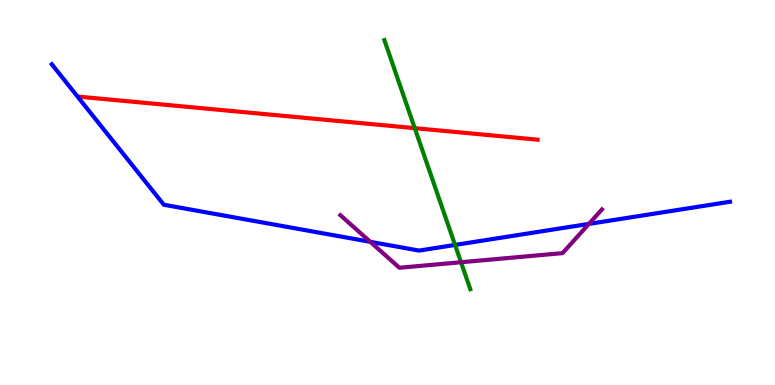[{'lines': ['blue', 'red'], 'intersections': []}, {'lines': ['green', 'red'], 'intersections': [{'x': 5.35, 'y': 6.67}]}, {'lines': ['purple', 'red'], 'intersections': []}, {'lines': ['blue', 'green'], 'intersections': [{'x': 5.87, 'y': 3.64}]}, {'lines': ['blue', 'purple'], 'intersections': [{'x': 4.78, 'y': 3.72}, {'x': 7.6, 'y': 4.18}]}, {'lines': ['green', 'purple'], 'intersections': [{'x': 5.95, 'y': 3.19}]}]